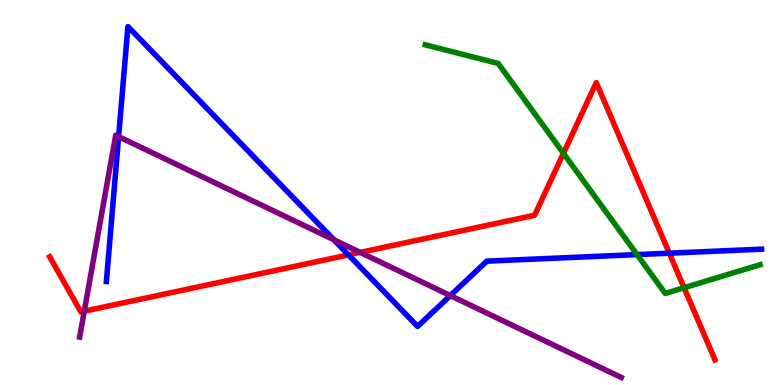[{'lines': ['blue', 'red'], 'intersections': [{'x': 4.5, 'y': 3.38}, {'x': 8.64, 'y': 3.42}]}, {'lines': ['green', 'red'], 'intersections': [{'x': 7.27, 'y': 6.02}, {'x': 8.83, 'y': 2.53}]}, {'lines': ['purple', 'red'], 'intersections': [{'x': 1.09, 'y': 1.92}, {'x': 4.65, 'y': 3.44}]}, {'lines': ['blue', 'green'], 'intersections': [{'x': 8.22, 'y': 3.39}]}, {'lines': ['blue', 'purple'], 'intersections': [{'x': 1.53, 'y': 6.45}, {'x': 4.31, 'y': 3.77}, {'x': 5.81, 'y': 2.32}]}, {'lines': ['green', 'purple'], 'intersections': []}]